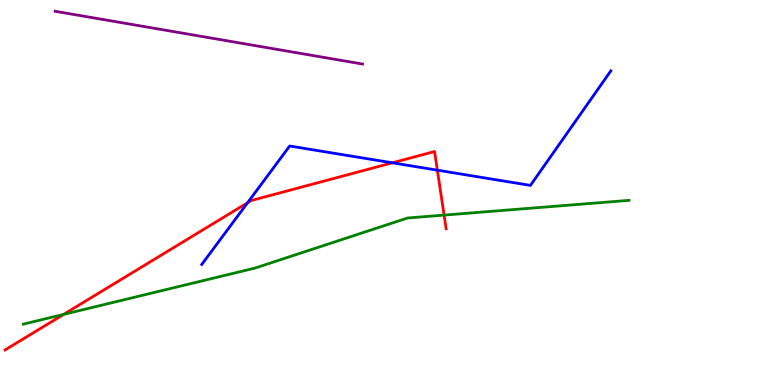[{'lines': ['blue', 'red'], 'intersections': [{'x': 3.19, 'y': 4.73}, {'x': 5.06, 'y': 5.77}, {'x': 5.64, 'y': 5.58}]}, {'lines': ['green', 'red'], 'intersections': [{'x': 0.821, 'y': 1.83}, {'x': 5.73, 'y': 4.41}]}, {'lines': ['purple', 'red'], 'intersections': []}, {'lines': ['blue', 'green'], 'intersections': []}, {'lines': ['blue', 'purple'], 'intersections': []}, {'lines': ['green', 'purple'], 'intersections': []}]